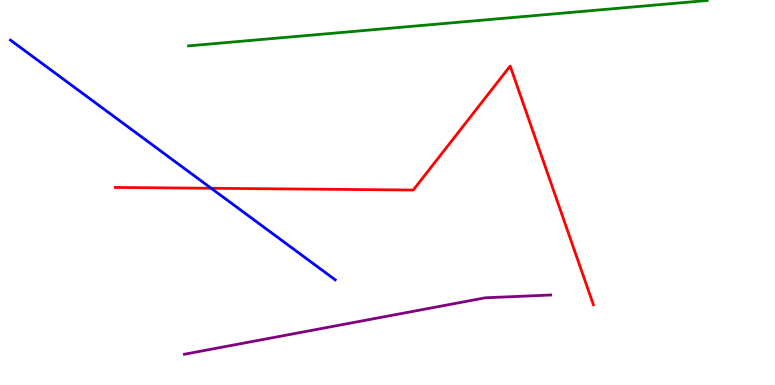[{'lines': ['blue', 'red'], 'intersections': [{'x': 2.73, 'y': 5.11}]}, {'lines': ['green', 'red'], 'intersections': []}, {'lines': ['purple', 'red'], 'intersections': []}, {'lines': ['blue', 'green'], 'intersections': []}, {'lines': ['blue', 'purple'], 'intersections': []}, {'lines': ['green', 'purple'], 'intersections': []}]